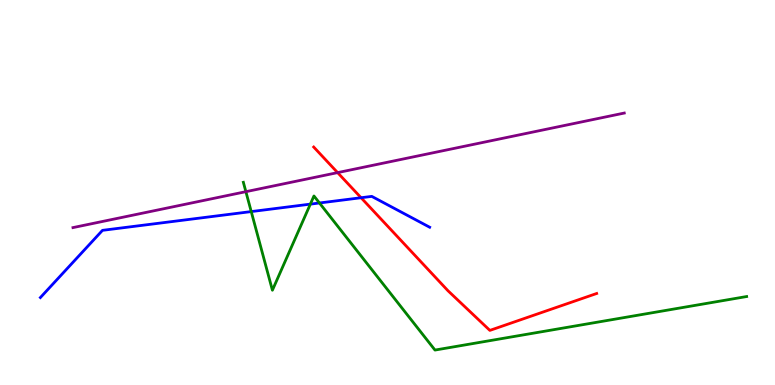[{'lines': ['blue', 'red'], 'intersections': [{'x': 4.66, 'y': 4.86}]}, {'lines': ['green', 'red'], 'intersections': []}, {'lines': ['purple', 'red'], 'intersections': [{'x': 4.36, 'y': 5.52}]}, {'lines': ['blue', 'green'], 'intersections': [{'x': 3.24, 'y': 4.5}, {'x': 4.0, 'y': 4.7}, {'x': 4.12, 'y': 4.73}]}, {'lines': ['blue', 'purple'], 'intersections': []}, {'lines': ['green', 'purple'], 'intersections': [{'x': 3.17, 'y': 5.02}]}]